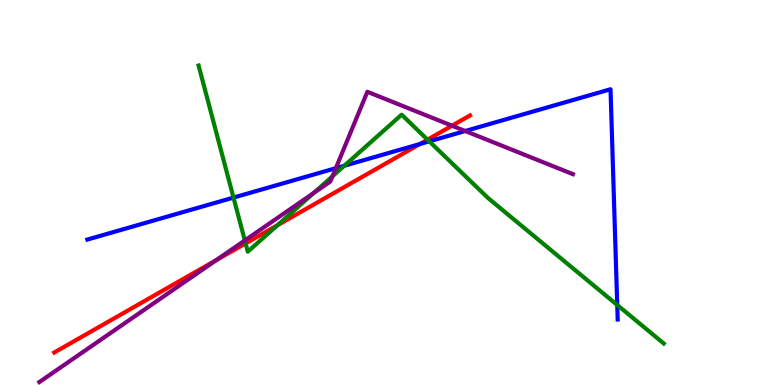[{'lines': ['blue', 'red'], 'intersections': [{'x': 5.42, 'y': 6.26}]}, {'lines': ['green', 'red'], 'intersections': [{'x': 3.17, 'y': 3.68}, {'x': 3.58, 'y': 4.15}, {'x': 5.52, 'y': 6.37}]}, {'lines': ['purple', 'red'], 'intersections': [{'x': 2.79, 'y': 3.25}, {'x': 5.83, 'y': 6.73}]}, {'lines': ['blue', 'green'], 'intersections': [{'x': 3.01, 'y': 4.87}, {'x': 4.44, 'y': 5.69}, {'x': 5.54, 'y': 6.33}, {'x': 7.96, 'y': 2.08}]}, {'lines': ['blue', 'purple'], 'intersections': [{'x': 4.33, 'y': 5.63}, {'x': 6.0, 'y': 6.6}]}, {'lines': ['green', 'purple'], 'intersections': [{'x': 3.16, 'y': 3.75}, {'x': 4.05, 'y': 4.99}, {'x': 4.29, 'y': 5.42}]}]